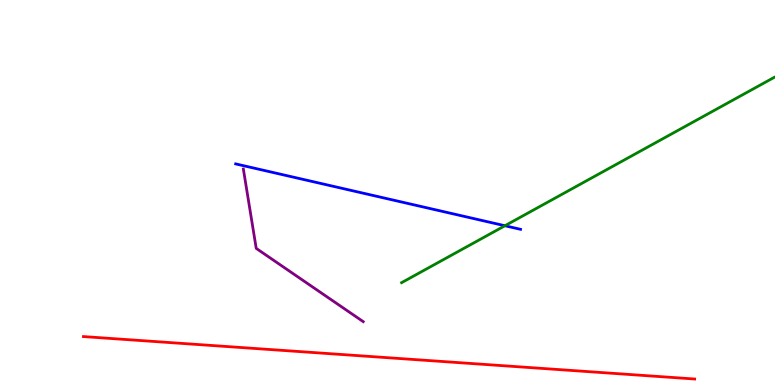[{'lines': ['blue', 'red'], 'intersections': []}, {'lines': ['green', 'red'], 'intersections': []}, {'lines': ['purple', 'red'], 'intersections': []}, {'lines': ['blue', 'green'], 'intersections': [{'x': 6.52, 'y': 4.14}]}, {'lines': ['blue', 'purple'], 'intersections': []}, {'lines': ['green', 'purple'], 'intersections': []}]